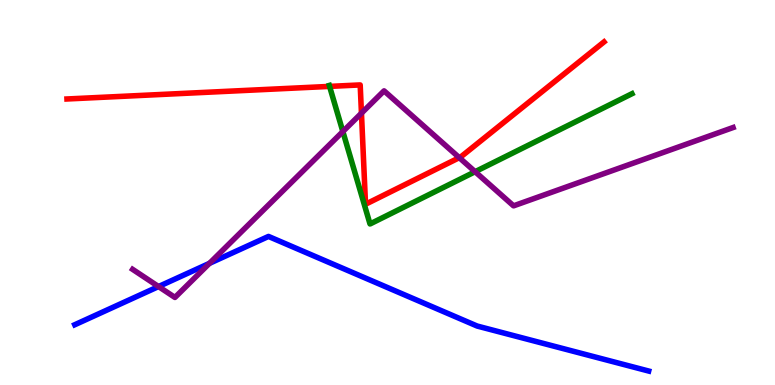[{'lines': ['blue', 'red'], 'intersections': []}, {'lines': ['green', 'red'], 'intersections': [{'x': 4.25, 'y': 7.76}]}, {'lines': ['purple', 'red'], 'intersections': [{'x': 4.66, 'y': 7.06}, {'x': 5.93, 'y': 5.9}]}, {'lines': ['blue', 'green'], 'intersections': []}, {'lines': ['blue', 'purple'], 'intersections': [{'x': 2.05, 'y': 2.56}, {'x': 2.7, 'y': 3.16}]}, {'lines': ['green', 'purple'], 'intersections': [{'x': 4.42, 'y': 6.58}, {'x': 6.13, 'y': 5.54}]}]